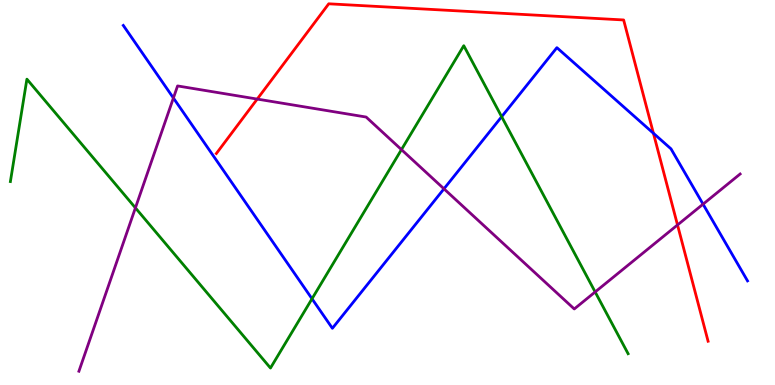[{'lines': ['blue', 'red'], 'intersections': [{'x': 8.43, 'y': 6.54}]}, {'lines': ['green', 'red'], 'intersections': []}, {'lines': ['purple', 'red'], 'intersections': [{'x': 3.32, 'y': 7.43}, {'x': 8.74, 'y': 4.16}]}, {'lines': ['blue', 'green'], 'intersections': [{'x': 4.03, 'y': 2.24}, {'x': 6.47, 'y': 6.97}]}, {'lines': ['blue', 'purple'], 'intersections': [{'x': 2.24, 'y': 7.45}, {'x': 5.73, 'y': 5.1}, {'x': 9.07, 'y': 4.7}]}, {'lines': ['green', 'purple'], 'intersections': [{'x': 1.75, 'y': 4.6}, {'x': 5.18, 'y': 6.11}, {'x': 7.68, 'y': 2.42}]}]